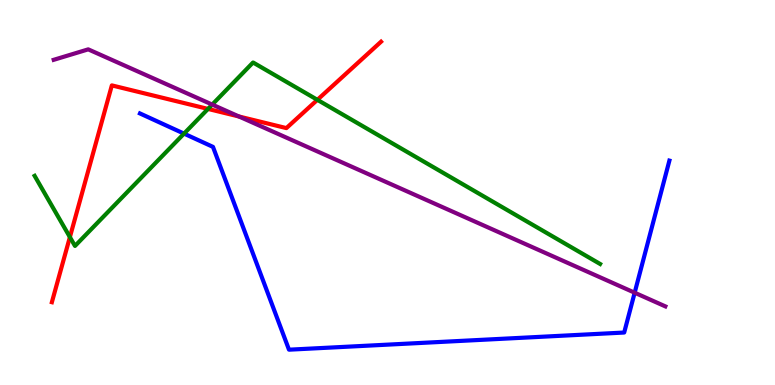[{'lines': ['blue', 'red'], 'intersections': []}, {'lines': ['green', 'red'], 'intersections': [{'x': 0.902, 'y': 3.84}, {'x': 2.68, 'y': 7.17}, {'x': 4.1, 'y': 7.41}]}, {'lines': ['purple', 'red'], 'intersections': [{'x': 3.08, 'y': 6.97}]}, {'lines': ['blue', 'green'], 'intersections': [{'x': 2.37, 'y': 6.53}]}, {'lines': ['blue', 'purple'], 'intersections': [{'x': 8.19, 'y': 2.4}]}, {'lines': ['green', 'purple'], 'intersections': [{'x': 2.74, 'y': 7.28}]}]